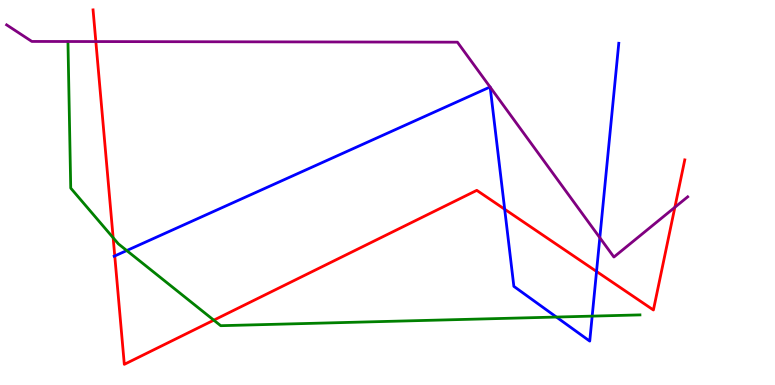[{'lines': ['blue', 'red'], 'intersections': [{'x': 1.48, 'y': 3.35}, {'x': 6.51, 'y': 4.57}, {'x': 7.7, 'y': 2.95}]}, {'lines': ['green', 'red'], 'intersections': [{'x': 1.46, 'y': 3.82}, {'x': 2.76, 'y': 1.68}]}, {'lines': ['purple', 'red'], 'intersections': [{'x': 1.24, 'y': 8.92}, {'x': 8.71, 'y': 4.62}]}, {'lines': ['blue', 'green'], 'intersections': [{'x': 1.64, 'y': 3.49}, {'x': 7.18, 'y': 1.77}, {'x': 7.64, 'y': 1.79}]}, {'lines': ['blue', 'purple'], 'intersections': [{'x': 6.32, 'y': 7.74}, {'x': 6.32, 'y': 7.74}, {'x': 7.74, 'y': 3.83}]}, {'lines': ['green', 'purple'], 'intersections': []}]